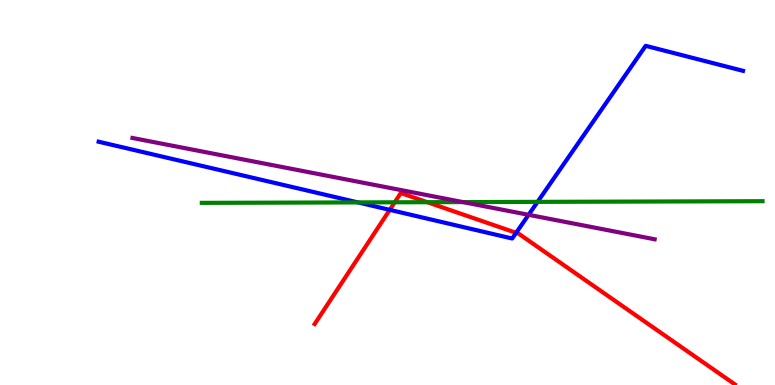[{'lines': ['blue', 'red'], 'intersections': [{'x': 5.03, 'y': 4.55}, {'x': 6.66, 'y': 3.95}]}, {'lines': ['green', 'red'], 'intersections': [{'x': 5.09, 'y': 4.75}, {'x': 5.51, 'y': 4.75}]}, {'lines': ['purple', 'red'], 'intersections': []}, {'lines': ['blue', 'green'], 'intersections': [{'x': 4.62, 'y': 4.74}, {'x': 6.94, 'y': 4.76}]}, {'lines': ['blue', 'purple'], 'intersections': [{'x': 6.82, 'y': 4.42}]}, {'lines': ['green', 'purple'], 'intersections': [{'x': 5.97, 'y': 4.75}]}]